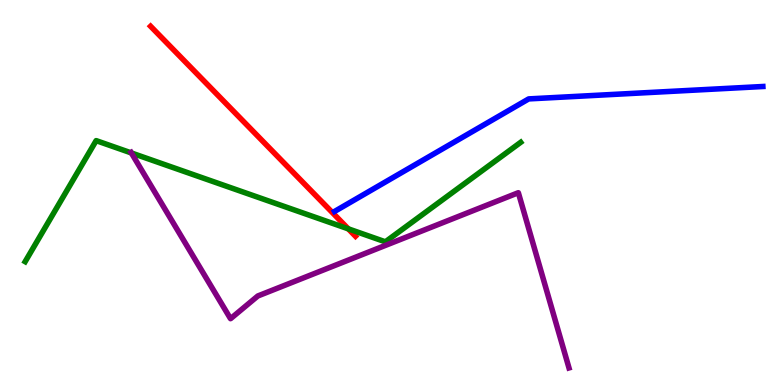[{'lines': ['blue', 'red'], 'intersections': []}, {'lines': ['green', 'red'], 'intersections': [{'x': 4.49, 'y': 4.06}]}, {'lines': ['purple', 'red'], 'intersections': []}, {'lines': ['blue', 'green'], 'intersections': []}, {'lines': ['blue', 'purple'], 'intersections': []}, {'lines': ['green', 'purple'], 'intersections': [{'x': 1.7, 'y': 6.03}]}]